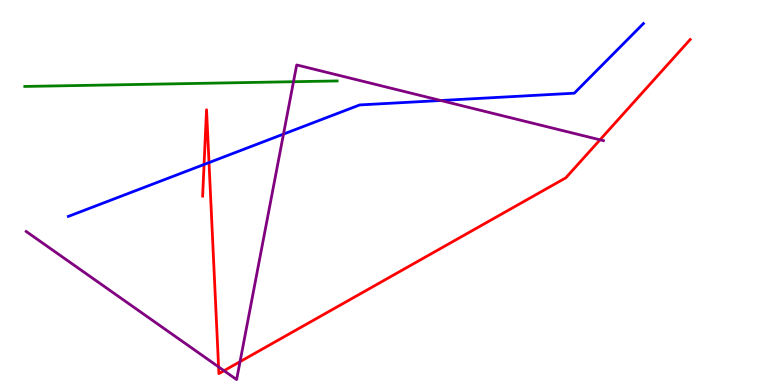[{'lines': ['blue', 'red'], 'intersections': [{'x': 2.63, 'y': 5.73}, {'x': 2.7, 'y': 5.78}]}, {'lines': ['green', 'red'], 'intersections': []}, {'lines': ['purple', 'red'], 'intersections': [{'x': 2.82, 'y': 0.471}, {'x': 2.89, 'y': 0.371}, {'x': 3.1, 'y': 0.606}, {'x': 7.74, 'y': 6.37}]}, {'lines': ['blue', 'green'], 'intersections': []}, {'lines': ['blue', 'purple'], 'intersections': [{'x': 3.66, 'y': 6.52}, {'x': 5.69, 'y': 7.39}]}, {'lines': ['green', 'purple'], 'intersections': [{'x': 3.79, 'y': 7.88}]}]